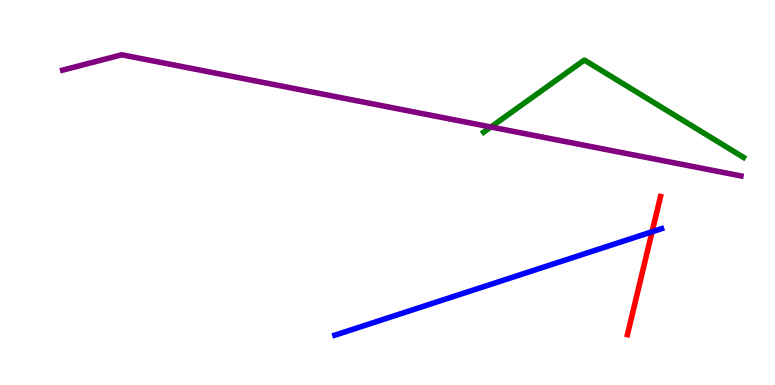[{'lines': ['blue', 'red'], 'intersections': [{'x': 8.41, 'y': 3.98}]}, {'lines': ['green', 'red'], 'intersections': []}, {'lines': ['purple', 'red'], 'intersections': []}, {'lines': ['blue', 'green'], 'intersections': []}, {'lines': ['blue', 'purple'], 'intersections': []}, {'lines': ['green', 'purple'], 'intersections': [{'x': 6.33, 'y': 6.7}]}]